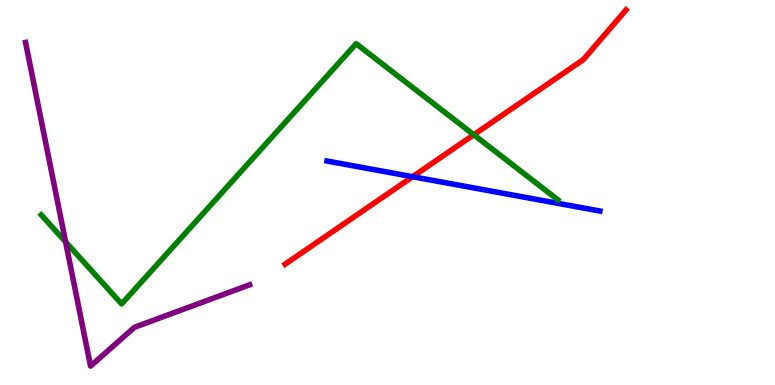[{'lines': ['blue', 'red'], 'intersections': [{'x': 5.32, 'y': 5.41}]}, {'lines': ['green', 'red'], 'intersections': [{'x': 6.11, 'y': 6.5}]}, {'lines': ['purple', 'red'], 'intersections': []}, {'lines': ['blue', 'green'], 'intersections': []}, {'lines': ['blue', 'purple'], 'intersections': []}, {'lines': ['green', 'purple'], 'intersections': [{'x': 0.847, 'y': 3.72}]}]